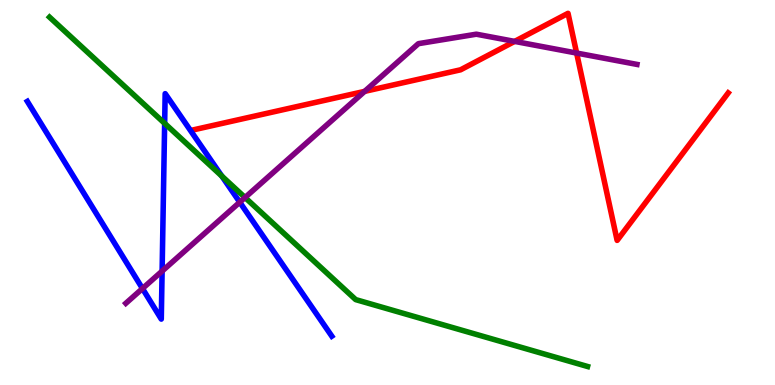[{'lines': ['blue', 'red'], 'intersections': []}, {'lines': ['green', 'red'], 'intersections': []}, {'lines': ['purple', 'red'], 'intersections': [{'x': 4.71, 'y': 7.63}, {'x': 6.64, 'y': 8.92}, {'x': 7.44, 'y': 8.62}]}, {'lines': ['blue', 'green'], 'intersections': [{'x': 2.12, 'y': 6.8}, {'x': 2.86, 'y': 5.43}]}, {'lines': ['blue', 'purple'], 'intersections': [{'x': 1.84, 'y': 2.51}, {'x': 2.09, 'y': 2.96}, {'x': 3.09, 'y': 4.75}]}, {'lines': ['green', 'purple'], 'intersections': [{'x': 3.16, 'y': 4.87}]}]